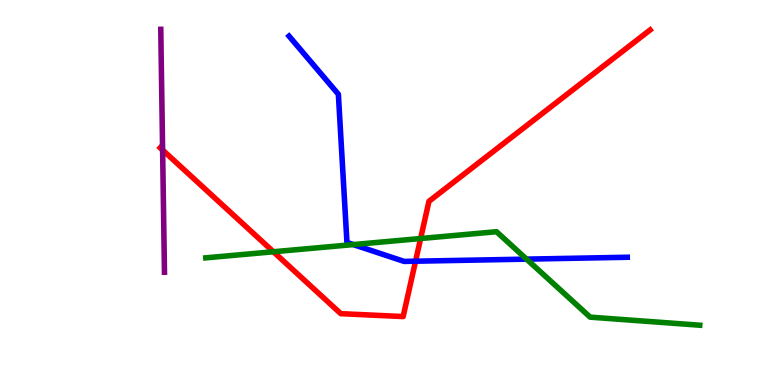[{'lines': ['blue', 'red'], 'intersections': [{'x': 5.36, 'y': 3.22}]}, {'lines': ['green', 'red'], 'intersections': [{'x': 3.53, 'y': 3.46}, {'x': 5.43, 'y': 3.8}]}, {'lines': ['purple', 'red'], 'intersections': [{'x': 2.1, 'y': 6.1}]}, {'lines': ['blue', 'green'], 'intersections': [{'x': 4.56, 'y': 3.65}, {'x': 6.79, 'y': 3.27}]}, {'lines': ['blue', 'purple'], 'intersections': []}, {'lines': ['green', 'purple'], 'intersections': []}]